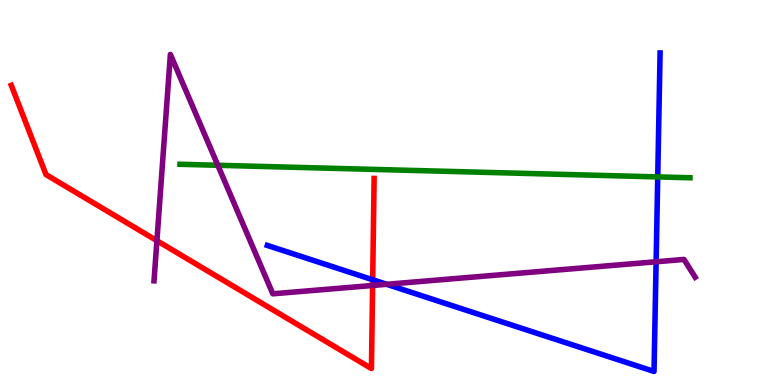[{'lines': ['blue', 'red'], 'intersections': [{'x': 4.81, 'y': 2.73}]}, {'lines': ['green', 'red'], 'intersections': []}, {'lines': ['purple', 'red'], 'intersections': [{'x': 2.02, 'y': 3.75}, {'x': 4.81, 'y': 2.59}]}, {'lines': ['blue', 'green'], 'intersections': [{'x': 8.49, 'y': 5.4}]}, {'lines': ['blue', 'purple'], 'intersections': [{'x': 4.99, 'y': 2.62}, {'x': 8.47, 'y': 3.2}]}, {'lines': ['green', 'purple'], 'intersections': [{'x': 2.81, 'y': 5.71}]}]